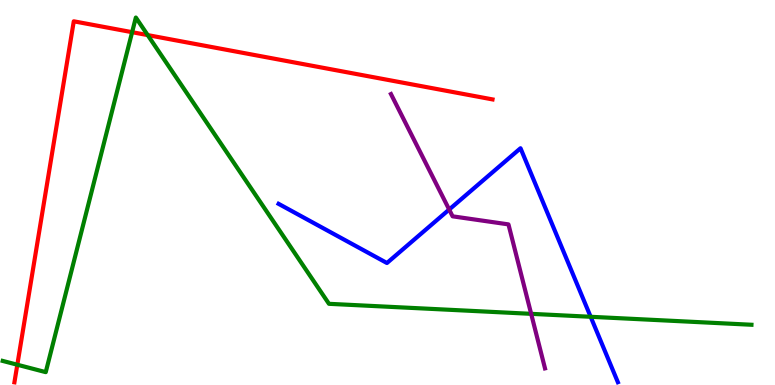[{'lines': ['blue', 'red'], 'intersections': []}, {'lines': ['green', 'red'], 'intersections': [{'x': 0.223, 'y': 0.527}, {'x': 1.7, 'y': 9.16}, {'x': 1.91, 'y': 9.09}]}, {'lines': ['purple', 'red'], 'intersections': []}, {'lines': ['blue', 'green'], 'intersections': [{'x': 7.62, 'y': 1.77}]}, {'lines': ['blue', 'purple'], 'intersections': [{'x': 5.8, 'y': 4.56}]}, {'lines': ['green', 'purple'], 'intersections': [{'x': 6.85, 'y': 1.85}]}]